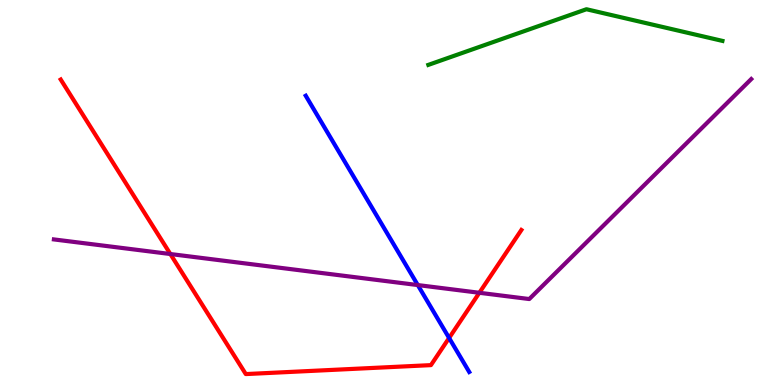[{'lines': ['blue', 'red'], 'intersections': [{'x': 5.79, 'y': 1.22}]}, {'lines': ['green', 'red'], 'intersections': []}, {'lines': ['purple', 'red'], 'intersections': [{'x': 2.2, 'y': 3.4}, {'x': 6.19, 'y': 2.4}]}, {'lines': ['blue', 'green'], 'intersections': []}, {'lines': ['blue', 'purple'], 'intersections': [{'x': 5.39, 'y': 2.6}]}, {'lines': ['green', 'purple'], 'intersections': []}]